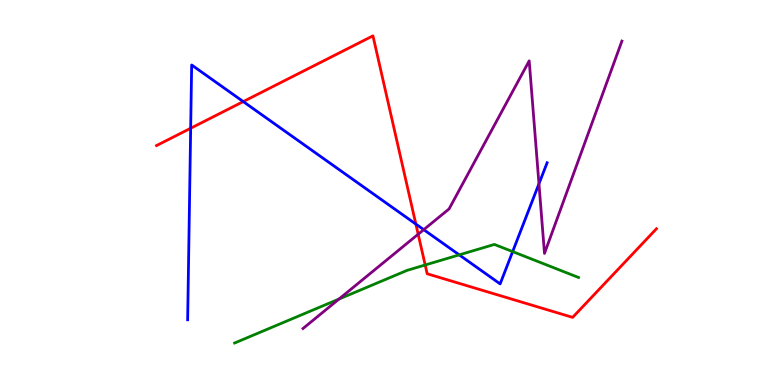[{'lines': ['blue', 'red'], 'intersections': [{'x': 2.46, 'y': 6.67}, {'x': 3.14, 'y': 7.36}, {'x': 5.37, 'y': 4.18}]}, {'lines': ['green', 'red'], 'intersections': [{'x': 5.49, 'y': 3.12}]}, {'lines': ['purple', 'red'], 'intersections': [{'x': 5.4, 'y': 3.92}]}, {'lines': ['blue', 'green'], 'intersections': [{'x': 5.93, 'y': 3.38}, {'x': 6.61, 'y': 3.46}]}, {'lines': ['blue', 'purple'], 'intersections': [{'x': 5.47, 'y': 4.03}, {'x': 6.95, 'y': 5.23}]}, {'lines': ['green', 'purple'], 'intersections': [{'x': 4.37, 'y': 2.23}]}]